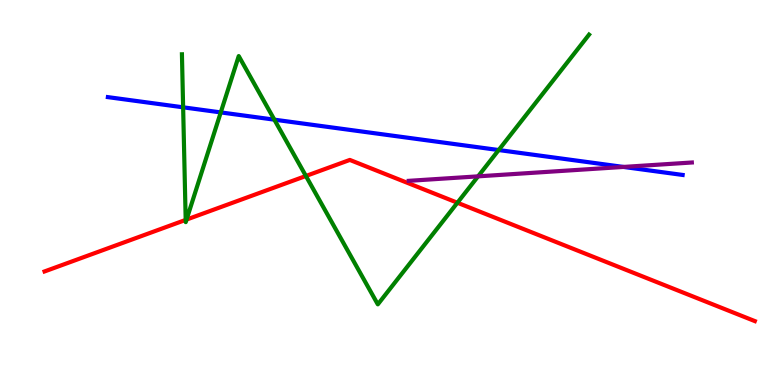[{'lines': ['blue', 'red'], 'intersections': []}, {'lines': ['green', 'red'], 'intersections': [{'x': 2.4, 'y': 4.29}, {'x': 2.41, 'y': 4.3}, {'x': 3.95, 'y': 5.43}, {'x': 5.9, 'y': 4.73}]}, {'lines': ['purple', 'red'], 'intersections': []}, {'lines': ['blue', 'green'], 'intersections': [{'x': 2.36, 'y': 7.21}, {'x': 2.85, 'y': 7.08}, {'x': 3.54, 'y': 6.89}, {'x': 6.43, 'y': 6.1}]}, {'lines': ['blue', 'purple'], 'intersections': [{'x': 8.04, 'y': 5.66}]}, {'lines': ['green', 'purple'], 'intersections': [{'x': 6.17, 'y': 5.42}]}]